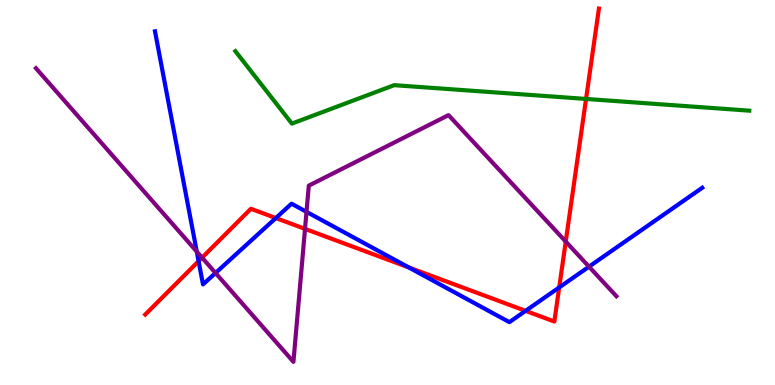[{'lines': ['blue', 'red'], 'intersections': [{'x': 2.56, 'y': 3.22}, {'x': 3.56, 'y': 4.34}, {'x': 5.27, 'y': 3.05}, {'x': 6.78, 'y': 1.93}, {'x': 7.22, 'y': 2.53}]}, {'lines': ['green', 'red'], 'intersections': [{'x': 7.56, 'y': 7.43}]}, {'lines': ['purple', 'red'], 'intersections': [{'x': 2.61, 'y': 3.31}, {'x': 3.94, 'y': 4.05}, {'x': 7.3, 'y': 3.73}]}, {'lines': ['blue', 'green'], 'intersections': []}, {'lines': ['blue', 'purple'], 'intersections': [{'x': 2.54, 'y': 3.46}, {'x': 2.78, 'y': 2.91}, {'x': 3.95, 'y': 4.5}, {'x': 7.6, 'y': 3.07}]}, {'lines': ['green', 'purple'], 'intersections': []}]